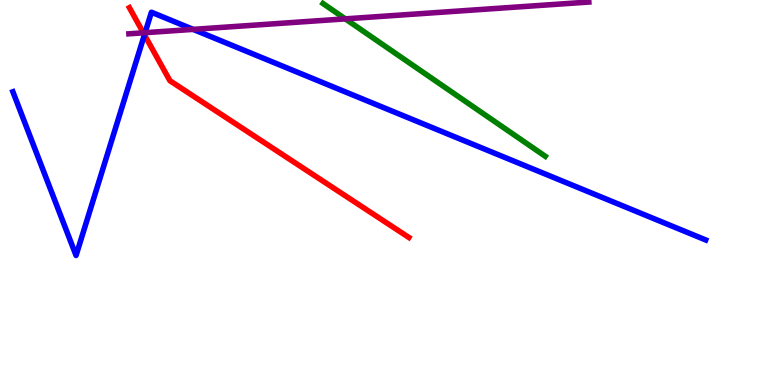[{'lines': ['blue', 'red'], 'intersections': [{'x': 1.86, 'y': 9.1}]}, {'lines': ['green', 'red'], 'intersections': []}, {'lines': ['purple', 'red'], 'intersections': [{'x': 1.85, 'y': 9.15}]}, {'lines': ['blue', 'green'], 'intersections': []}, {'lines': ['blue', 'purple'], 'intersections': [{'x': 1.87, 'y': 9.15}, {'x': 2.49, 'y': 9.24}]}, {'lines': ['green', 'purple'], 'intersections': [{'x': 4.46, 'y': 9.51}]}]